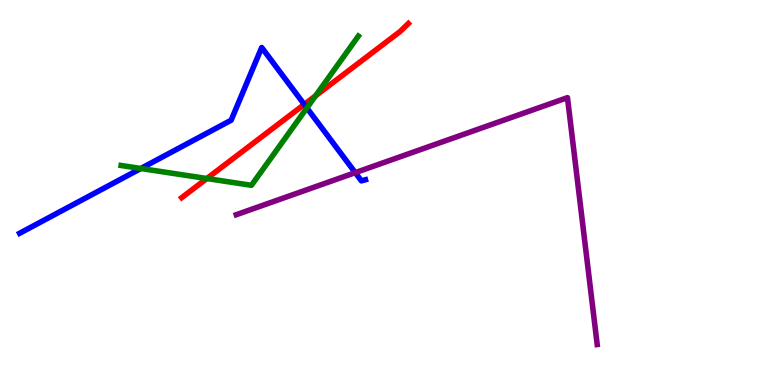[{'lines': ['blue', 'red'], 'intersections': [{'x': 3.93, 'y': 7.29}]}, {'lines': ['green', 'red'], 'intersections': [{'x': 2.67, 'y': 5.36}, {'x': 4.07, 'y': 7.51}]}, {'lines': ['purple', 'red'], 'intersections': []}, {'lines': ['blue', 'green'], 'intersections': [{'x': 1.82, 'y': 5.62}, {'x': 3.96, 'y': 7.2}]}, {'lines': ['blue', 'purple'], 'intersections': [{'x': 4.58, 'y': 5.52}]}, {'lines': ['green', 'purple'], 'intersections': []}]